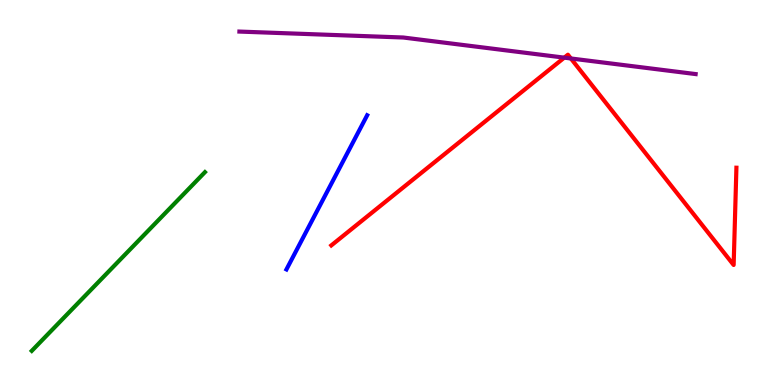[{'lines': ['blue', 'red'], 'intersections': []}, {'lines': ['green', 'red'], 'intersections': []}, {'lines': ['purple', 'red'], 'intersections': [{'x': 7.28, 'y': 8.5}, {'x': 7.37, 'y': 8.48}]}, {'lines': ['blue', 'green'], 'intersections': []}, {'lines': ['blue', 'purple'], 'intersections': []}, {'lines': ['green', 'purple'], 'intersections': []}]